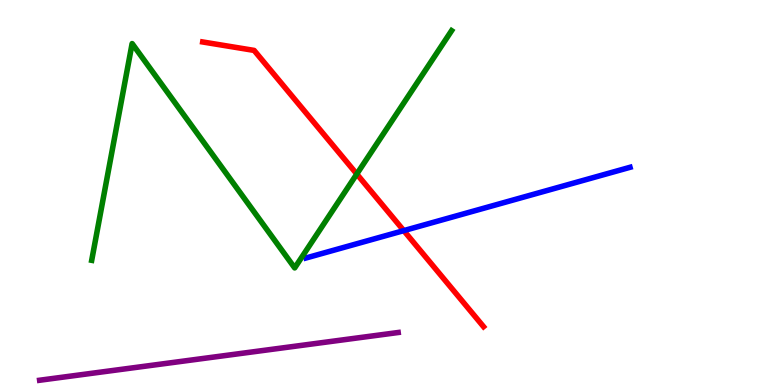[{'lines': ['blue', 'red'], 'intersections': [{'x': 5.21, 'y': 4.01}]}, {'lines': ['green', 'red'], 'intersections': [{'x': 4.6, 'y': 5.48}]}, {'lines': ['purple', 'red'], 'intersections': []}, {'lines': ['blue', 'green'], 'intersections': []}, {'lines': ['blue', 'purple'], 'intersections': []}, {'lines': ['green', 'purple'], 'intersections': []}]